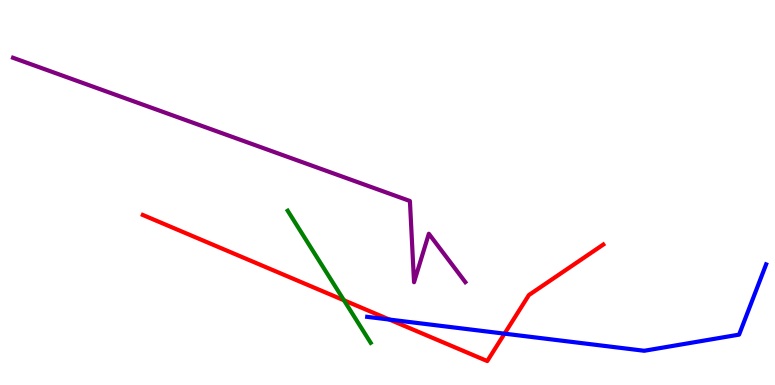[{'lines': ['blue', 'red'], 'intersections': [{'x': 5.02, 'y': 1.7}, {'x': 6.51, 'y': 1.33}]}, {'lines': ['green', 'red'], 'intersections': [{'x': 4.44, 'y': 2.2}]}, {'lines': ['purple', 'red'], 'intersections': []}, {'lines': ['blue', 'green'], 'intersections': []}, {'lines': ['blue', 'purple'], 'intersections': []}, {'lines': ['green', 'purple'], 'intersections': []}]